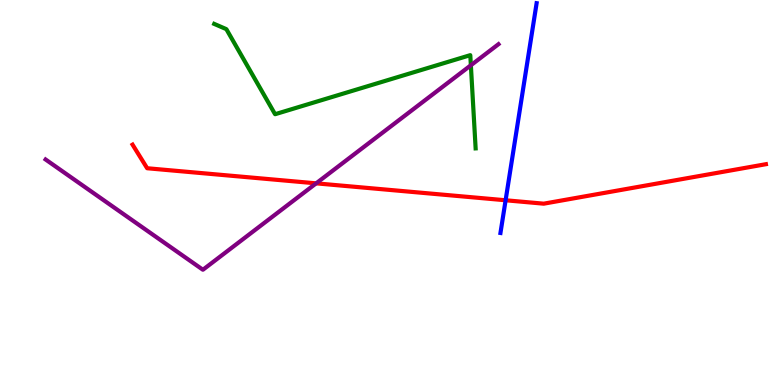[{'lines': ['blue', 'red'], 'intersections': [{'x': 6.52, 'y': 4.8}]}, {'lines': ['green', 'red'], 'intersections': []}, {'lines': ['purple', 'red'], 'intersections': [{'x': 4.08, 'y': 5.24}]}, {'lines': ['blue', 'green'], 'intersections': []}, {'lines': ['blue', 'purple'], 'intersections': []}, {'lines': ['green', 'purple'], 'intersections': [{'x': 6.08, 'y': 8.3}]}]